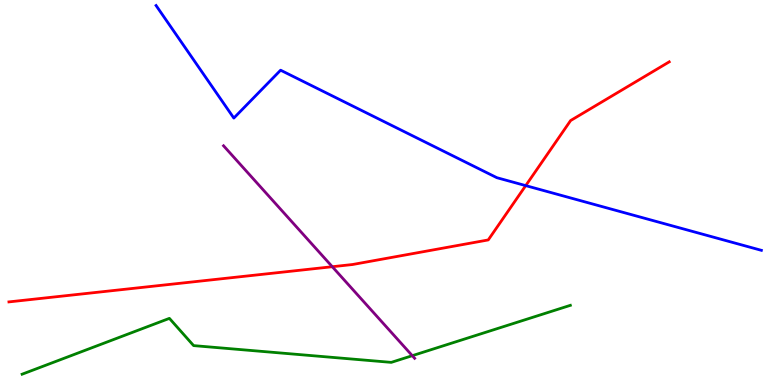[{'lines': ['blue', 'red'], 'intersections': [{'x': 6.78, 'y': 5.18}]}, {'lines': ['green', 'red'], 'intersections': []}, {'lines': ['purple', 'red'], 'intersections': [{'x': 4.29, 'y': 3.07}]}, {'lines': ['blue', 'green'], 'intersections': []}, {'lines': ['blue', 'purple'], 'intersections': []}, {'lines': ['green', 'purple'], 'intersections': [{'x': 5.32, 'y': 0.762}]}]